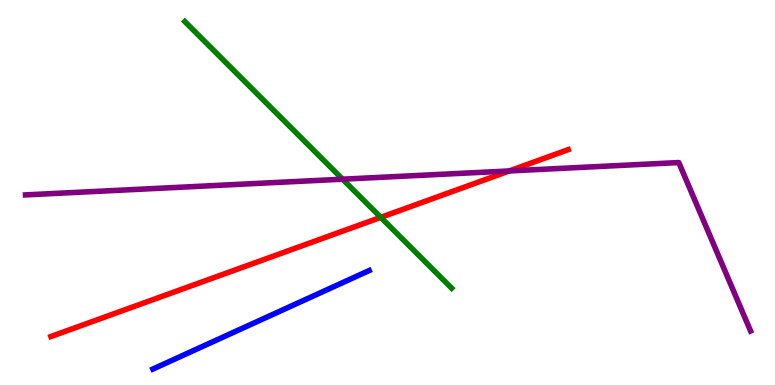[{'lines': ['blue', 'red'], 'intersections': []}, {'lines': ['green', 'red'], 'intersections': [{'x': 4.91, 'y': 4.35}]}, {'lines': ['purple', 'red'], 'intersections': [{'x': 6.57, 'y': 5.56}]}, {'lines': ['blue', 'green'], 'intersections': []}, {'lines': ['blue', 'purple'], 'intersections': []}, {'lines': ['green', 'purple'], 'intersections': [{'x': 4.42, 'y': 5.35}]}]